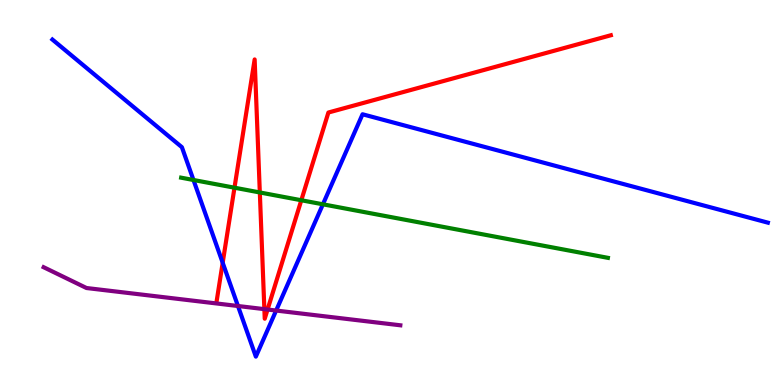[{'lines': ['blue', 'red'], 'intersections': [{'x': 2.87, 'y': 3.18}]}, {'lines': ['green', 'red'], 'intersections': [{'x': 3.03, 'y': 5.12}, {'x': 3.35, 'y': 5.0}, {'x': 3.89, 'y': 4.8}]}, {'lines': ['purple', 'red'], 'intersections': [{'x': 3.41, 'y': 1.97}, {'x': 3.45, 'y': 1.96}]}, {'lines': ['blue', 'green'], 'intersections': [{'x': 2.5, 'y': 5.32}, {'x': 4.17, 'y': 4.69}]}, {'lines': ['blue', 'purple'], 'intersections': [{'x': 3.07, 'y': 2.05}, {'x': 3.56, 'y': 1.93}]}, {'lines': ['green', 'purple'], 'intersections': []}]